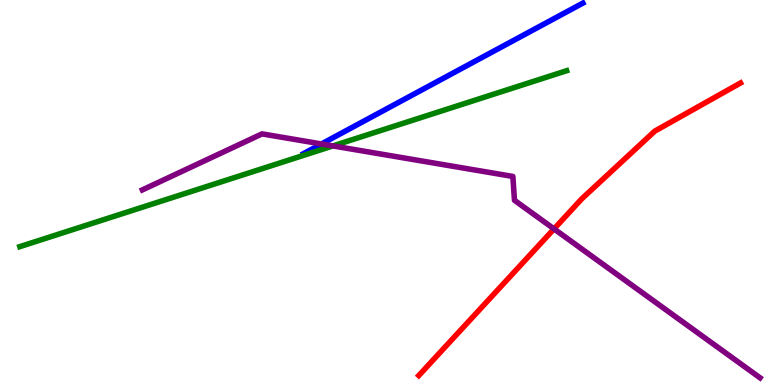[{'lines': ['blue', 'red'], 'intersections': []}, {'lines': ['green', 'red'], 'intersections': []}, {'lines': ['purple', 'red'], 'intersections': [{'x': 7.15, 'y': 4.05}]}, {'lines': ['blue', 'green'], 'intersections': []}, {'lines': ['blue', 'purple'], 'intersections': [{'x': 4.15, 'y': 6.26}]}, {'lines': ['green', 'purple'], 'intersections': [{'x': 4.3, 'y': 6.21}]}]